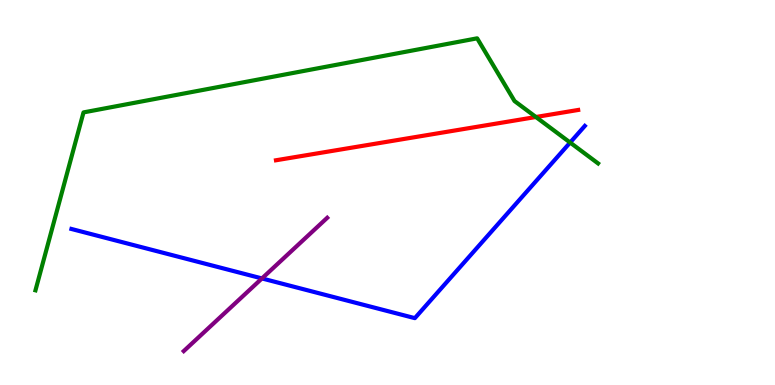[{'lines': ['blue', 'red'], 'intersections': []}, {'lines': ['green', 'red'], 'intersections': [{'x': 6.91, 'y': 6.96}]}, {'lines': ['purple', 'red'], 'intersections': []}, {'lines': ['blue', 'green'], 'intersections': [{'x': 7.36, 'y': 6.3}]}, {'lines': ['blue', 'purple'], 'intersections': [{'x': 3.38, 'y': 2.77}]}, {'lines': ['green', 'purple'], 'intersections': []}]